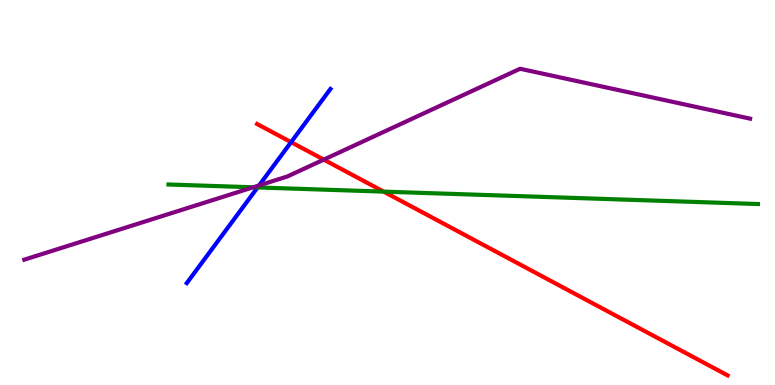[{'lines': ['blue', 'red'], 'intersections': [{'x': 3.76, 'y': 6.31}]}, {'lines': ['green', 'red'], 'intersections': [{'x': 4.95, 'y': 5.02}]}, {'lines': ['purple', 'red'], 'intersections': [{'x': 4.18, 'y': 5.85}]}, {'lines': ['blue', 'green'], 'intersections': [{'x': 3.32, 'y': 5.13}]}, {'lines': ['blue', 'purple'], 'intersections': [{'x': 3.34, 'y': 5.18}]}, {'lines': ['green', 'purple'], 'intersections': [{'x': 3.27, 'y': 5.14}]}]